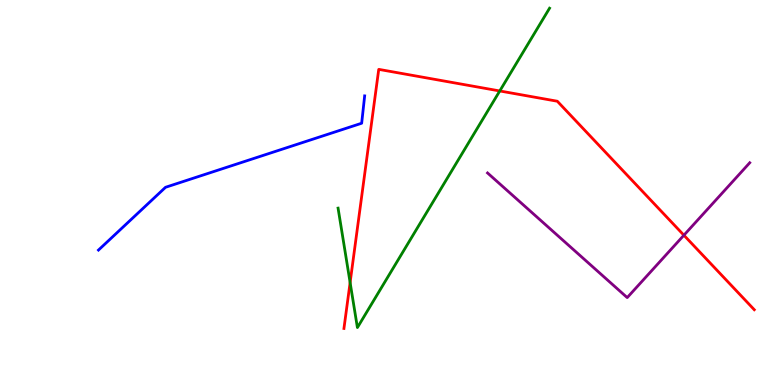[{'lines': ['blue', 'red'], 'intersections': []}, {'lines': ['green', 'red'], 'intersections': [{'x': 4.52, 'y': 2.66}, {'x': 6.45, 'y': 7.64}]}, {'lines': ['purple', 'red'], 'intersections': [{'x': 8.82, 'y': 3.89}]}, {'lines': ['blue', 'green'], 'intersections': []}, {'lines': ['blue', 'purple'], 'intersections': []}, {'lines': ['green', 'purple'], 'intersections': []}]